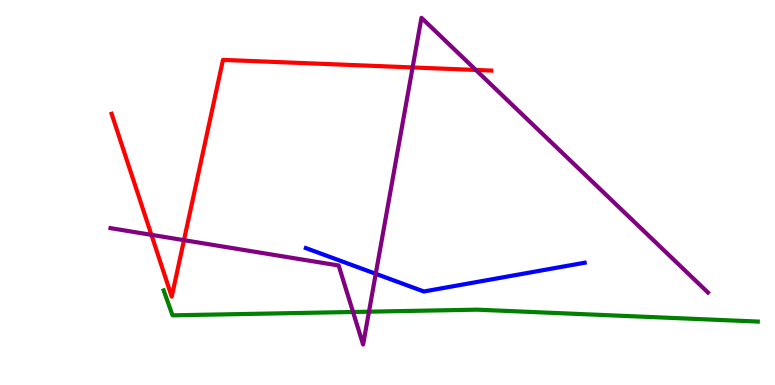[{'lines': ['blue', 'red'], 'intersections': []}, {'lines': ['green', 'red'], 'intersections': []}, {'lines': ['purple', 'red'], 'intersections': [{'x': 1.95, 'y': 3.9}, {'x': 2.37, 'y': 3.76}, {'x': 5.32, 'y': 8.25}, {'x': 6.14, 'y': 8.18}]}, {'lines': ['blue', 'green'], 'intersections': []}, {'lines': ['blue', 'purple'], 'intersections': [{'x': 4.85, 'y': 2.89}]}, {'lines': ['green', 'purple'], 'intersections': [{'x': 4.56, 'y': 1.9}, {'x': 4.76, 'y': 1.9}]}]